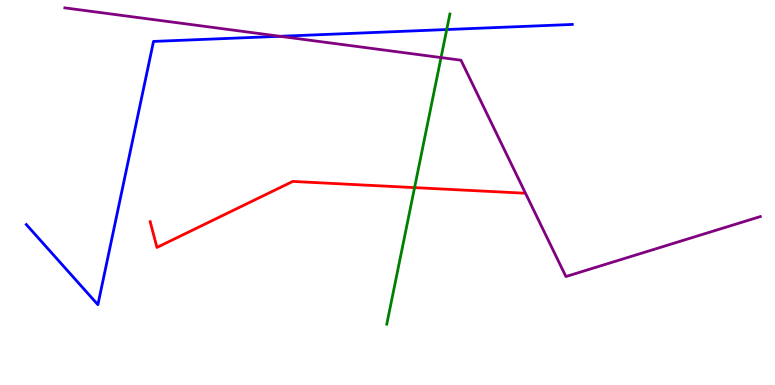[{'lines': ['blue', 'red'], 'intersections': []}, {'lines': ['green', 'red'], 'intersections': [{'x': 5.35, 'y': 5.13}]}, {'lines': ['purple', 'red'], 'intersections': []}, {'lines': ['blue', 'green'], 'intersections': [{'x': 5.76, 'y': 9.23}]}, {'lines': ['blue', 'purple'], 'intersections': [{'x': 3.61, 'y': 9.06}]}, {'lines': ['green', 'purple'], 'intersections': [{'x': 5.69, 'y': 8.5}]}]